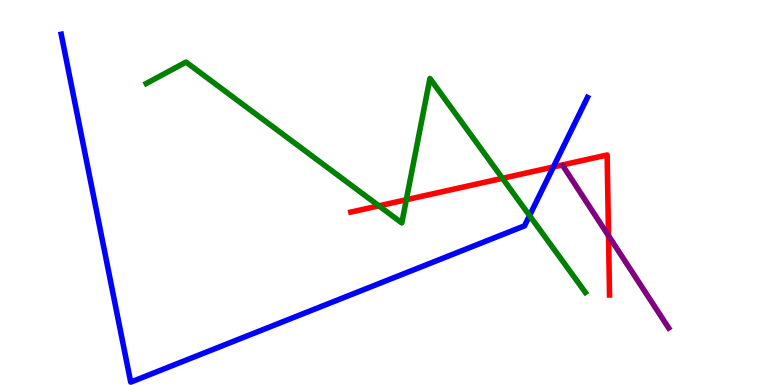[{'lines': ['blue', 'red'], 'intersections': [{'x': 7.14, 'y': 5.66}]}, {'lines': ['green', 'red'], 'intersections': [{'x': 4.89, 'y': 4.65}, {'x': 5.24, 'y': 4.81}, {'x': 6.48, 'y': 5.37}]}, {'lines': ['purple', 'red'], 'intersections': [{'x': 7.85, 'y': 3.88}]}, {'lines': ['blue', 'green'], 'intersections': [{'x': 6.83, 'y': 4.4}]}, {'lines': ['blue', 'purple'], 'intersections': []}, {'lines': ['green', 'purple'], 'intersections': []}]